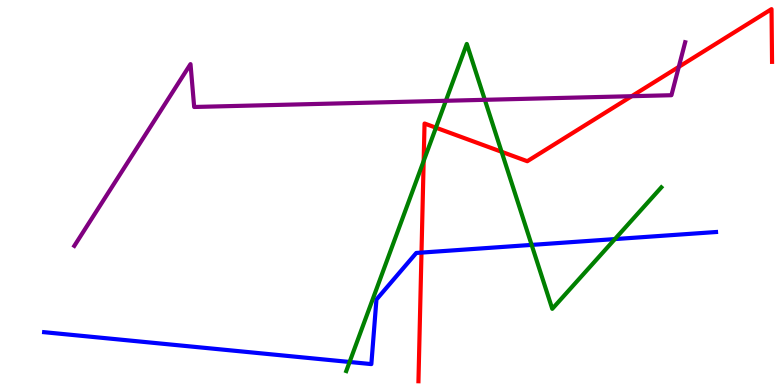[{'lines': ['blue', 'red'], 'intersections': [{'x': 5.44, 'y': 3.44}]}, {'lines': ['green', 'red'], 'intersections': [{'x': 5.47, 'y': 5.82}, {'x': 5.62, 'y': 6.68}, {'x': 6.47, 'y': 6.06}]}, {'lines': ['purple', 'red'], 'intersections': [{'x': 8.15, 'y': 7.5}, {'x': 8.76, 'y': 8.26}]}, {'lines': ['blue', 'green'], 'intersections': [{'x': 4.51, 'y': 0.598}, {'x': 6.86, 'y': 3.64}, {'x': 7.93, 'y': 3.79}]}, {'lines': ['blue', 'purple'], 'intersections': []}, {'lines': ['green', 'purple'], 'intersections': [{'x': 5.75, 'y': 7.38}, {'x': 6.26, 'y': 7.41}]}]